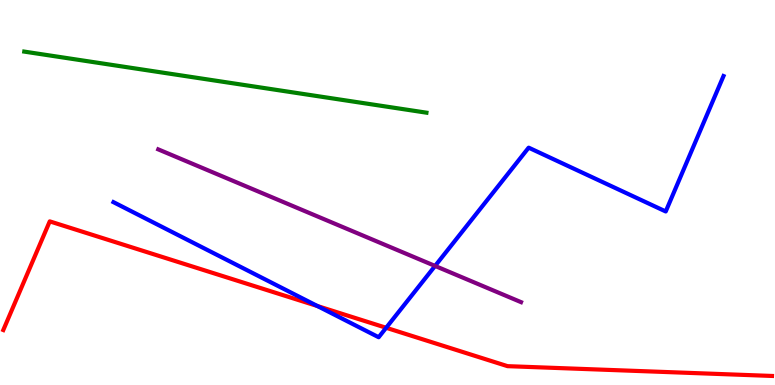[{'lines': ['blue', 'red'], 'intersections': [{'x': 4.1, 'y': 2.05}, {'x': 4.98, 'y': 1.49}]}, {'lines': ['green', 'red'], 'intersections': []}, {'lines': ['purple', 'red'], 'intersections': []}, {'lines': ['blue', 'green'], 'intersections': []}, {'lines': ['blue', 'purple'], 'intersections': [{'x': 5.61, 'y': 3.09}]}, {'lines': ['green', 'purple'], 'intersections': []}]